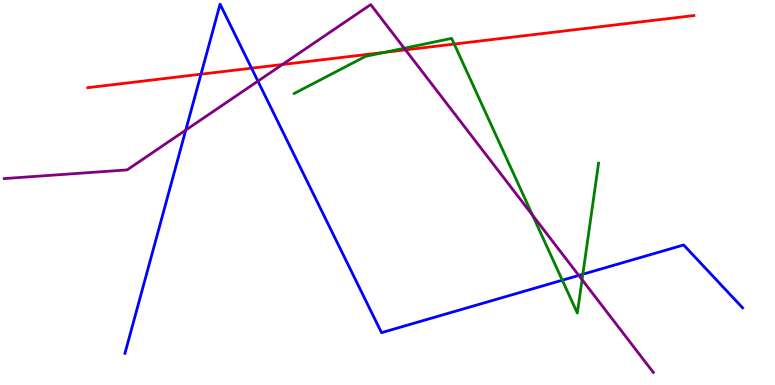[{'lines': ['blue', 'red'], 'intersections': [{'x': 2.59, 'y': 8.07}, {'x': 3.25, 'y': 8.23}]}, {'lines': ['green', 'red'], 'intersections': [{'x': 4.96, 'y': 8.64}, {'x': 5.86, 'y': 8.86}]}, {'lines': ['purple', 'red'], 'intersections': [{'x': 3.64, 'y': 8.32}, {'x': 5.23, 'y': 8.7}]}, {'lines': ['blue', 'green'], 'intersections': [{'x': 7.26, 'y': 2.72}, {'x': 7.52, 'y': 2.88}]}, {'lines': ['blue', 'purple'], 'intersections': [{'x': 2.4, 'y': 6.62}, {'x': 3.33, 'y': 7.89}, {'x': 7.47, 'y': 2.85}]}, {'lines': ['green', 'purple'], 'intersections': [{'x': 5.22, 'y': 8.75}, {'x': 6.87, 'y': 4.41}, {'x': 7.51, 'y': 2.74}]}]